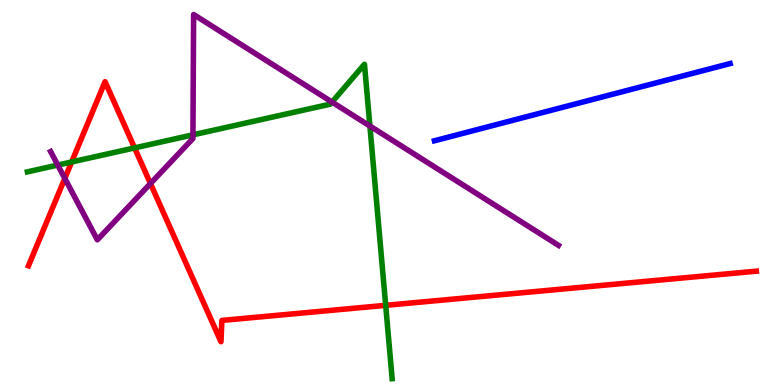[{'lines': ['blue', 'red'], 'intersections': []}, {'lines': ['green', 'red'], 'intersections': [{'x': 0.925, 'y': 5.79}, {'x': 1.74, 'y': 6.16}, {'x': 4.98, 'y': 2.07}]}, {'lines': ['purple', 'red'], 'intersections': [{'x': 0.836, 'y': 5.37}, {'x': 1.94, 'y': 5.23}]}, {'lines': ['blue', 'green'], 'intersections': []}, {'lines': ['blue', 'purple'], 'intersections': []}, {'lines': ['green', 'purple'], 'intersections': [{'x': 0.745, 'y': 5.71}, {'x': 2.49, 'y': 6.5}, {'x': 4.28, 'y': 7.35}, {'x': 4.77, 'y': 6.73}]}]